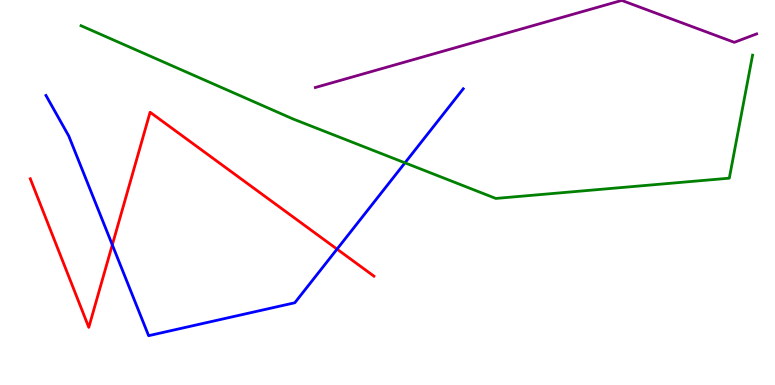[{'lines': ['blue', 'red'], 'intersections': [{'x': 1.45, 'y': 3.64}, {'x': 4.35, 'y': 3.53}]}, {'lines': ['green', 'red'], 'intersections': []}, {'lines': ['purple', 'red'], 'intersections': []}, {'lines': ['blue', 'green'], 'intersections': [{'x': 5.23, 'y': 5.77}]}, {'lines': ['blue', 'purple'], 'intersections': []}, {'lines': ['green', 'purple'], 'intersections': []}]